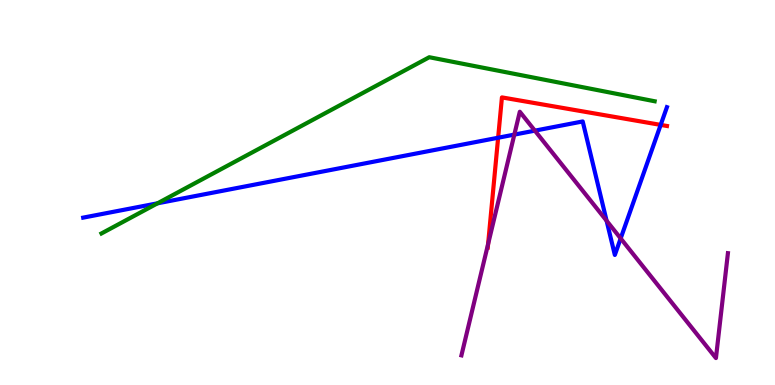[{'lines': ['blue', 'red'], 'intersections': [{'x': 6.43, 'y': 6.42}, {'x': 8.52, 'y': 6.76}]}, {'lines': ['green', 'red'], 'intersections': []}, {'lines': ['purple', 'red'], 'intersections': [{'x': 6.3, 'y': 3.66}]}, {'lines': ['blue', 'green'], 'intersections': [{'x': 2.03, 'y': 4.72}]}, {'lines': ['blue', 'purple'], 'intersections': [{'x': 6.64, 'y': 6.5}, {'x': 6.9, 'y': 6.61}, {'x': 7.83, 'y': 4.27}, {'x': 8.01, 'y': 3.81}]}, {'lines': ['green', 'purple'], 'intersections': []}]